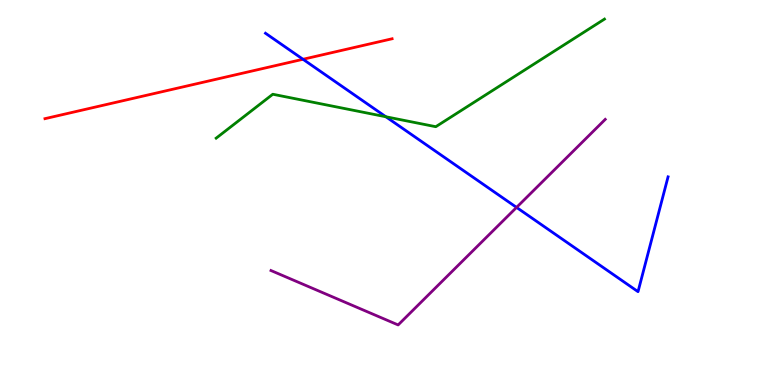[{'lines': ['blue', 'red'], 'intersections': [{'x': 3.91, 'y': 8.46}]}, {'lines': ['green', 'red'], 'intersections': []}, {'lines': ['purple', 'red'], 'intersections': []}, {'lines': ['blue', 'green'], 'intersections': [{'x': 4.98, 'y': 6.97}]}, {'lines': ['blue', 'purple'], 'intersections': [{'x': 6.67, 'y': 4.61}]}, {'lines': ['green', 'purple'], 'intersections': []}]